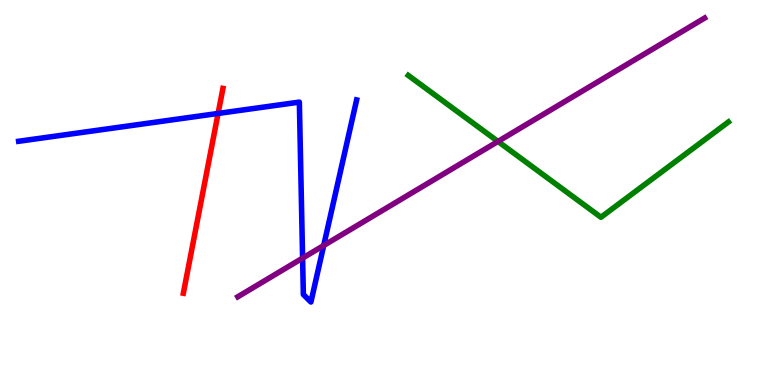[{'lines': ['blue', 'red'], 'intersections': [{'x': 2.81, 'y': 7.05}]}, {'lines': ['green', 'red'], 'intersections': []}, {'lines': ['purple', 'red'], 'intersections': []}, {'lines': ['blue', 'green'], 'intersections': []}, {'lines': ['blue', 'purple'], 'intersections': [{'x': 3.9, 'y': 3.3}, {'x': 4.18, 'y': 3.62}]}, {'lines': ['green', 'purple'], 'intersections': [{'x': 6.43, 'y': 6.33}]}]